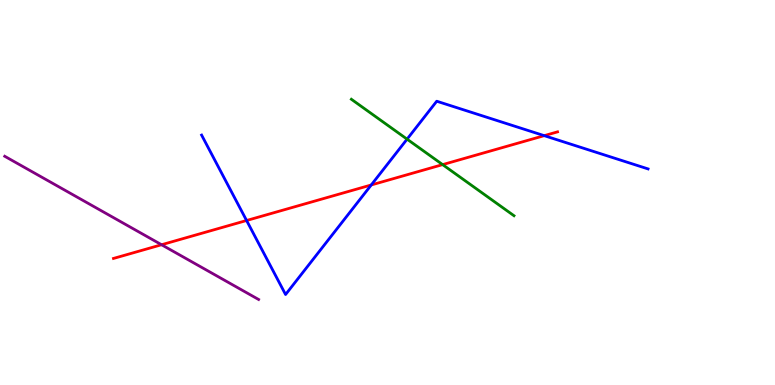[{'lines': ['blue', 'red'], 'intersections': [{'x': 3.18, 'y': 4.27}, {'x': 4.79, 'y': 5.2}, {'x': 7.02, 'y': 6.48}]}, {'lines': ['green', 'red'], 'intersections': [{'x': 5.71, 'y': 5.72}]}, {'lines': ['purple', 'red'], 'intersections': [{'x': 2.08, 'y': 3.64}]}, {'lines': ['blue', 'green'], 'intersections': [{'x': 5.25, 'y': 6.39}]}, {'lines': ['blue', 'purple'], 'intersections': []}, {'lines': ['green', 'purple'], 'intersections': []}]